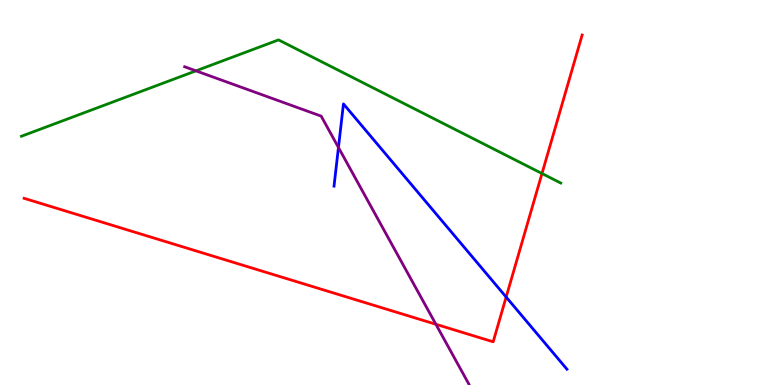[{'lines': ['blue', 'red'], 'intersections': [{'x': 6.53, 'y': 2.28}]}, {'lines': ['green', 'red'], 'intersections': [{'x': 6.99, 'y': 5.49}]}, {'lines': ['purple', 'red'], 'intersections': [{'x': 5.62, 'y': 1.58}]}, {'lines': ['blue', 'green'], 'intersections': []}, {'lines': ['blue', 'purple'], 'intersections': [{'x': 4.37, 'y': 6.17}]}, {'lines': ['green', 'purple'], 'intersections': [{'x': 2.53, 'y': 8.16}]}]